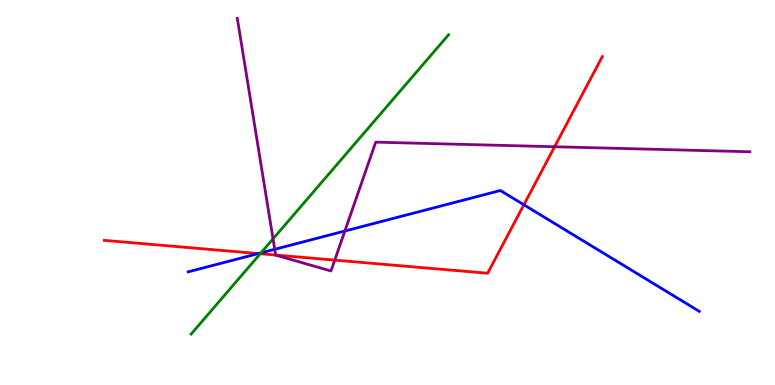[{'lines': ['blue', 'red'], 'intersections': [{'x': 3.33, 'y': 3.41}, {'x': 6.76, 'y': 4.68}]}, {'lines': ['green', 'red'], 'intersections': [{'x': 3.36, 'y': 3.41}]}, {'lines': ['purple', 'red'], 'intersections': [{'x': 3.56, 'y': 3.38}, {'x': 4.32, 'y': 3.24}, {'x': 7.16, 'y': 6.19}]}, {'lines': ['blue', 'green'], 'intersections': [{'x': 3.37, 'y': 3.43}]}, {'lines': ['blue', 'purple'], 'intersections': [{'x': 3.54, 'y': 3.53}, {'x': 4.45, 'y': 4.0}]}, {'lines': ['green', 'purple'], 'intersections': [{'x': 3.52, 'y': 3.8}]}]